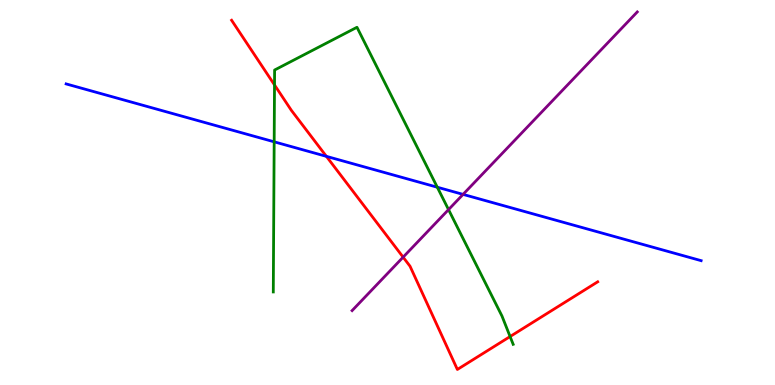[{'lines': ['blue', 'red'], 'intersections': [{'x': 4.21, 'y': 5.94}]}, {'lines': ['green', 'red'], 'intersections': [{'x': 3.54, 'y': 7.79}, {'x': 6.58, 'y': 1.26}]}, {'lines': ['purple', 'red'], 'intersections': [{'x': 5.2, 'y': 3.32}]}, {'lines': ['blue', 'green'], 'intersections': [{'x': 3.54, 'y': 6.32}, {'x': 5.64, 'y': 5.14}]}, {'lines': ['blue', 'purple'], 'intersections': [{'x': 5.97, 'y': 4.95}]}, {'lines': ['green', 'purple'], 'intersections': [{'x': 5.79, 'y': 4.56}]}]